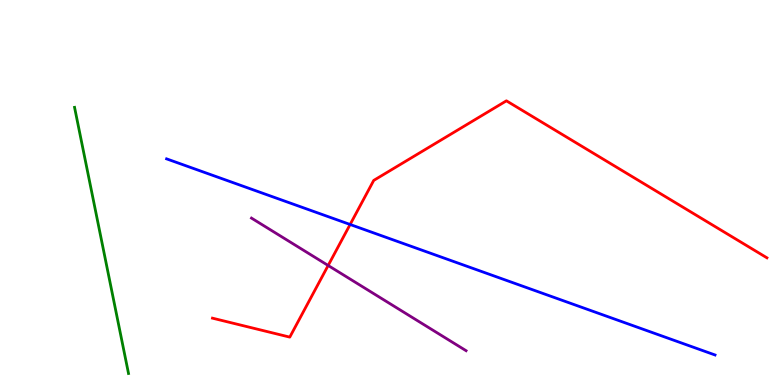[{'lines': ['blue', 'red'], 'intersections': [{'x': 4.52, 'y': 4.17}]}, {'lines': ['green', 'red'], 'intersections': []}, {'lines': ['purple', 'red'], 'intersections': [{'x': 4.23, 'y': 3.1}]}, {'lines': ['blue', 'green'], 'intersections': []}, {'lines': ['blue', 'purple'], 'intersections': []}, {'lines': ['green', 'purple'], 'intersections': []}]